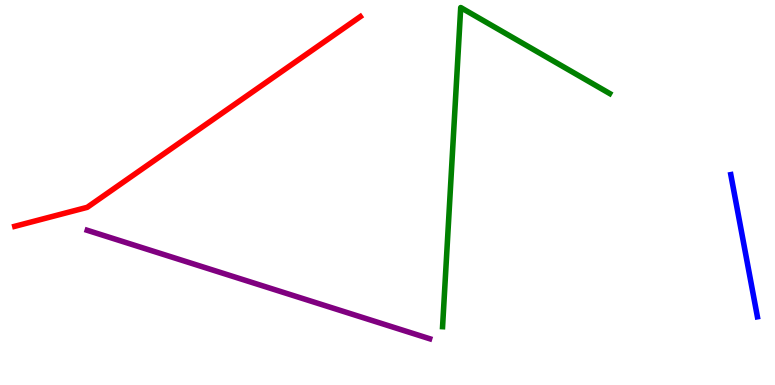[{'lines': ['blue', 'red'], 'intersections': []}, {'lines': ['green', 'red'], 'intersections': []}, {'lines': ['purple', 'red'], 'intersections': []}, {'lines': ['blue', 'green'], 'intersections': []}, {'lines': ['blue', 'purple'], 'intersections': []}, {'lines': ['green', 'purple'], 'intersections': []}]